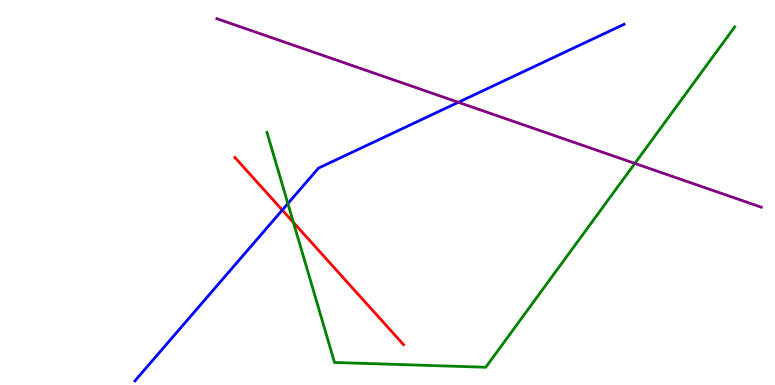[{'lines': ['blue', 'red'], 'intersections': [{'x': 3.64, 'y': 4.54}]}, {'lines': ['green', 'red'], 'intersections': [{'x': 3.79, 'y': 4.22}]}, {'lines': ['purple', 'red'], 'intersections': []}, {'lines': ['blue', 'green'], 'intersections': [{'x': 3.71, 'y': 4.71}]}, {'lines': ['blue', 'purple'], 'intersections': [{'x': 5.91, 'y': 7.34}]}, {'lines': ['green', 'purple'], 'intersections': [{'x': 8.19, 'y': 5.76}]}]